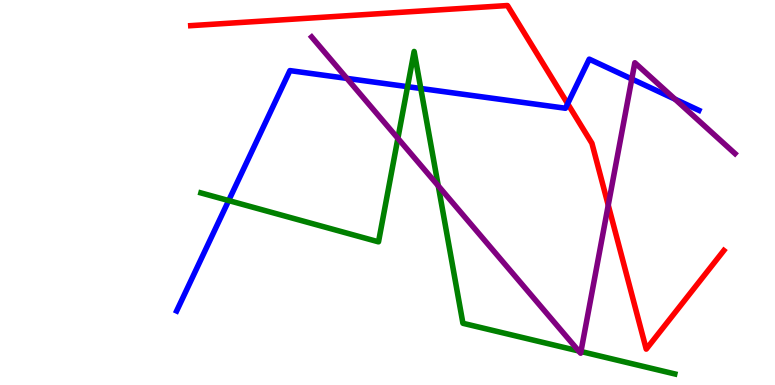[{'lines': ['blue', 'red'], 'intersections': [{'x': 7.32, 'y': 7.31}]}, {'lines': ['green', 'red'], 'intersections': []}, {'lines': ['purple', 'red'], 'intersections': [{'x': 7.85, 'y': 4.67}]}, {'lines': ['blue', 'green'], 'intersections': [{'x': 2.95, 'y': 4.79}, {'x': 5.26, 'y': 7.75}, {'x': 5.43, 'y': 7.7}]}, {'lines': ['blue', 'purple'], 'intersections': [{'x': 4.48, 'y': 7.96}, {'x': 8.15, 'y': 7.95}, {'x': 8.71, 'y': 7.42}]}, {'lines': ['green', 'purple'], 'intersections': [{'x': 5.13, 'y': 6.41}, {'x': 5.65, 'y': 5.17}, {'x': 7.47, 'y': 0.884}, {'x': 7.5, 'y': 0.87}]}]